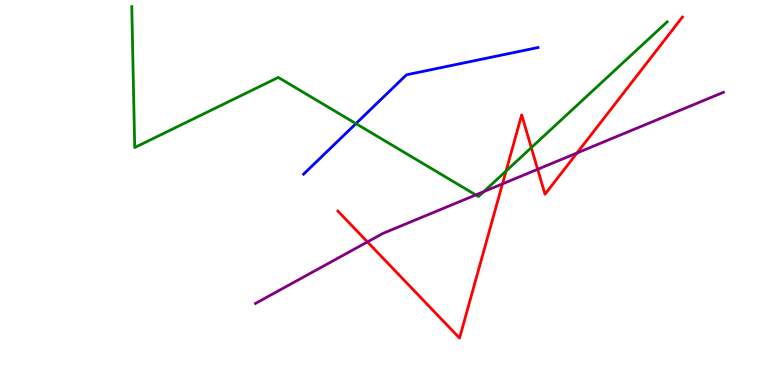[{'lines': ['blue', 'red'], 'intersections': []}, {'lines': ['green', 'red'], 'intersections': [{'x': 6.53, 'y': 5.56}, {'x': 6.86, 'y': 6.17}]}, {'lines': ['purple', 'red'], 'intersections': [{'x': 4.74, 'y': 3.72}, {'x': 6.48, 'y': 5.22}, {'x': 6.94, 'y': 5.6}, {'x': 7.45, 'y': 6.03}]}, {'lines': ['blue', 'green'], 'intersections': [{'x': 4.59, 'y': 6.79}]}, {'lines': ['blue', 'purple'], 'intersections': []}, {'lines': ['green', 'purple'], 'intersections': [{'x': 6.14, 'y': 4.94}, {'x': 6.24, 'y': 5.02}]}]